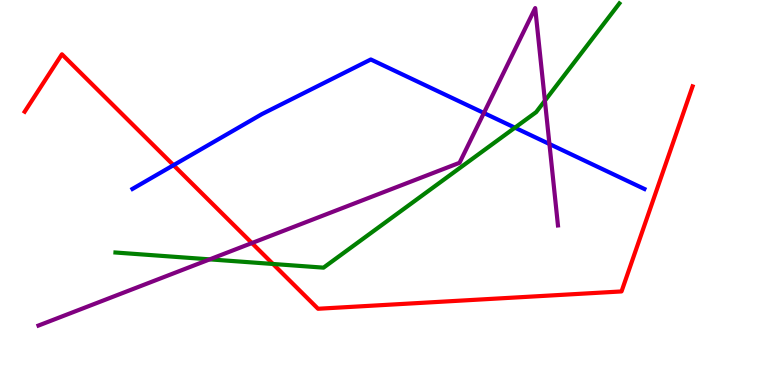[{'lines': ['blue', 'red'], 'intersections': [{'x': 2.24, 'y': 5.71}]}, {'lines': ['green', 'red'], 'intersections': [{'x': 3.52, 'y': 3.14}]}, {'lines': ['purple', 'red'], 'intersections': [{'x': 3.25, 'y': 3.69}]}, {'lines': ['blue', 'green'], 'intersections': [{'x': 6.64, 'y': 6.68}]}, {'lines': ['blue', 'purple'], 'intersections': [{'x': 6.24, 'y': 7.07}, {'x': 7.09, 'y': 6.26}]}, {'lines': ['green', 'purple'], 'intersections': [{'x': 2.71, 'y': 3.26}, {'x': 7.03, 'y': 7.38}]}]